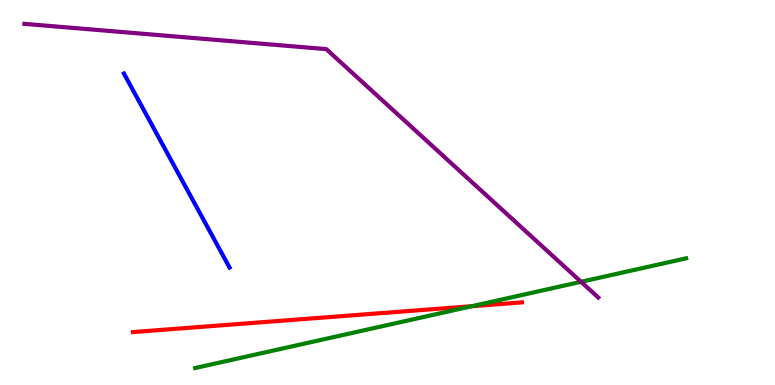[{'lines': ['blue', 'red'], 'intersections': []}, {'lines': ['green', 'red'], 'intersections': [{'x': 6.09, 'y': 2.05}]}, {'lines': ['purple', 'red'], 'intersections': []}, {'lines': ['blue', 'green'], 'intersections': []}, {'lines': ['blue', 'purple'], 'intersections': []}, {'lines': ['green', 'purple'], 'intersections': [{'x': 7.5, 'y': 2.68}]}]